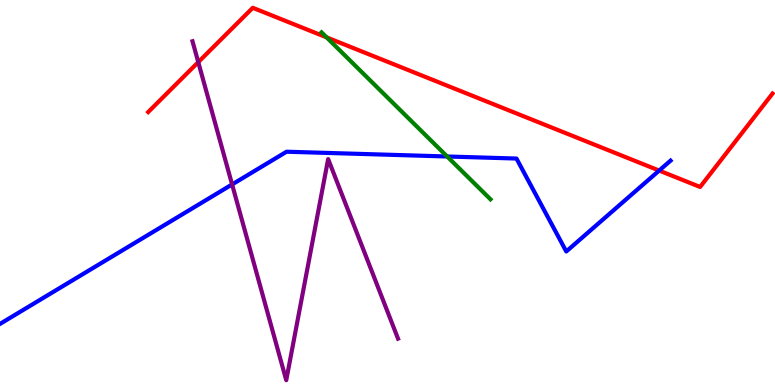[{'lines': ['blue', 'red'], 'intersections': [{'x': 8.51, 'y': 5.57}]}, {'lines': ['green', 'red'], 'intersections': [{'x': 4.21, 'y': 9.03}]}, {'lines': ['purple', 'red'], 'intersections': [{'x': 2.56, 'y': 8.39}]}, {'lines': ['blue', 'green'], 'intersections': [{'x': 5.77, 'y': 5.94}]}, {'lines': ['blue', 'purple'], 'intersections': [{'x': 2.99, 'y': 5.21}]}, {'lines': ['green', 'purple'], 'intersections': []}]